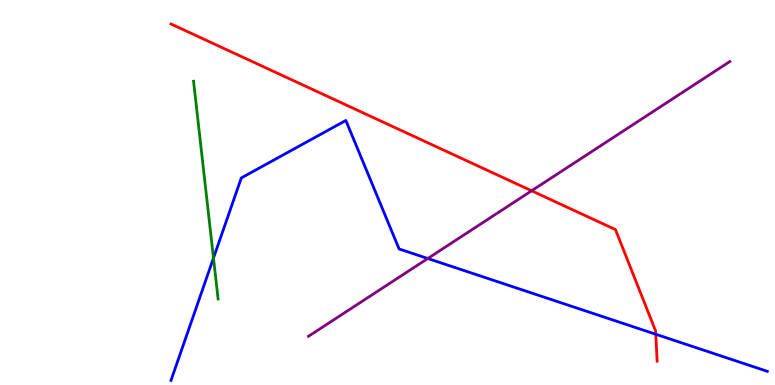[{'lines': ['blue', 'red'], 'intersections': [{'x': 8.46, 'y': 1.32}]}, {'lines': ['green', 'red'], 'intersections': []}, {'lines': ['purple', 'red'], 'intersections': [{'x': 6.86, 'y': 5.04}]}, {'lines': ['blue', 'green'], 'intersections': [{'x': 2.75, 'y': 3.3}]}, {'lines': ['blue', 'purple'], 'intersections': [{'x': 5.52, 'y': 3.29}]}, {'lines': ['green', 'purple'], 'intersections': []}]